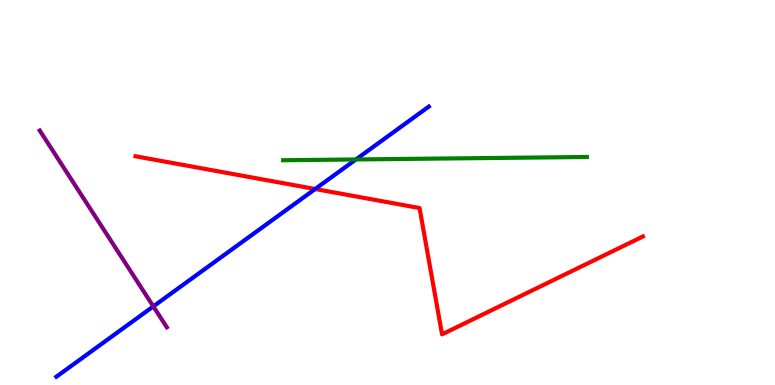[{'lines': ['blue', 'red'], 'intersections': [{'x': 4.07, 'y': 5.09}]}, {'lines': ['green', 'red'], 'intersections': []}, {'lines': ['purple', 'red'], 'intersections': []}, {'lines': ['blue', 'green'], 'intersections': [{'x': 4.59, 'y': 5.86}]}, {'lines': ['blue', 'purple'], 'intersections': [{'x': 1.98, 'y': 2.04}]}, {'lines': ['green', 'purple'], 'intersections': []}]